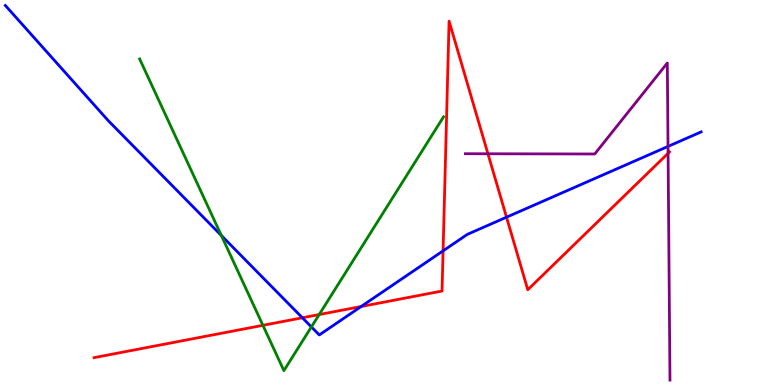[{'lines': ['blue', 'red'], 'intersections': [{'x': 3.9, 'y': 1.75}, {'x': 4.66, 'y': 2.04}, {'x': 5.72, 'y': 3.48}, {'x': 6.54, 'y': 4.36}]}, {'lines': ['green', 'red'], 'intersections': [{'x': 3.39, 'y': 1.55}, {'x': 4.12, 'y': 1.83}]}, {'lines': ['purple', 'red'], 'intersections': [{'x': 6.3, 'y': 6.01}, {'x': 8.62, 'y': 6.02}]}, {'lines': ['blue', 'green'], 'intersections': [{'x': 2.86, 'y': 3.88}, {'x': 4.02, 'y': 1.51}]}, {'lines': ['blue', 'purple'], 'intersections': [{'x': 8.62, 'y': 6.2}]}, {'lines': ['green', 'purple'], 'intersections': []}]